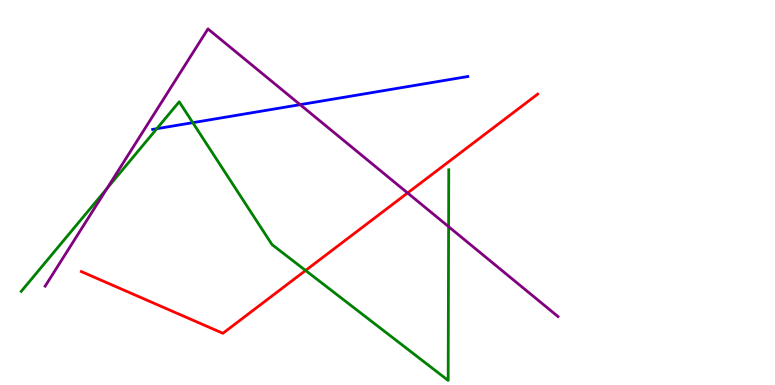[{'lines': ['blue', 'red'], 'intersections': []}, {'lines': ['green', 'red'], 'intersections': [{'x': 3.94, 'y': 2.97}]}, {'lines': ['purple', 'red'], 'intersections': [{'x': 5.26, 'y': 4.99}]}, {'lines': ['blue', 'green'], 'intersections': [{'x': 2.02, 'y': 6.66}, {'x': 2.49, 'y': 6.81}]}, {'lines': ['blue', 'purple'], 'intersections': [{'x': 3.87, 'y': 7.28}]}, {'lines': ['green', 'purple'], 'intersections': [{'x': 1.38, 'y': 5.1}, {'x': 5.79, 'y': 4.11}]}]